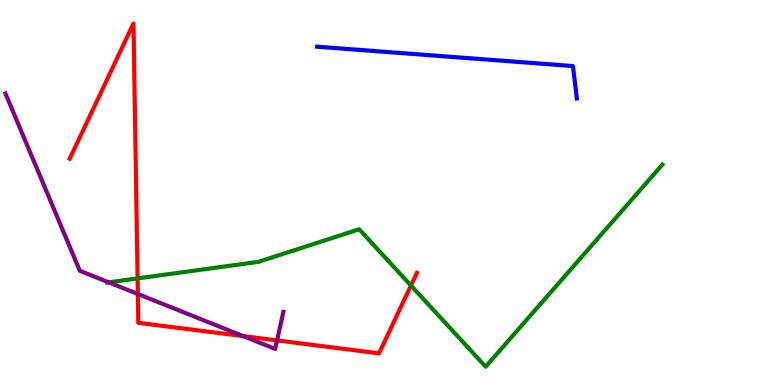[{'lines': ['blue', 'red'], 'intersections': []}, {'lines': ['green', 'red'], 'intersections': [{'x': 1.78, 'y': 2.77}, {'x': 5.3, 'y': 2.58}]}, {'lines': ['purple', 'red'], 'intersections': [{'x': 1.78, 'y': 2.36}, {'x': 3.14, 'y': 1.27}, {'x': 3.58, 'y': 1.16}]}, {'lines': ['blue', 'green'], 'intersections': []}, {'lines': ['blue', 'purple'], 'intersections': []}, {'lines': ['green', 'purple'], 'intersections': [{'x': 1.4, 'y': 2.67}]}]